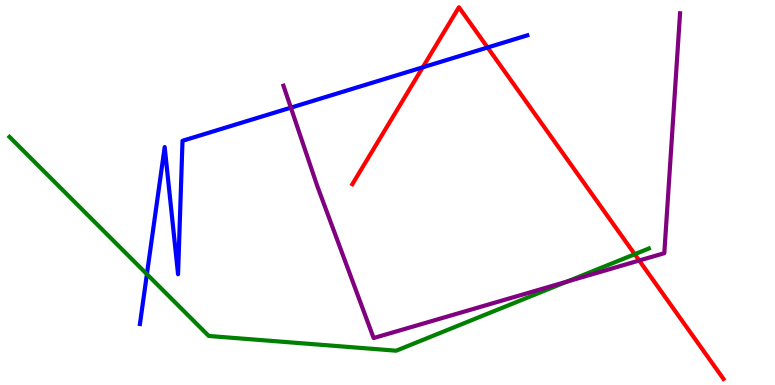[{'lines': ['blue', 'red'], 'intersections': [{'x': 5.45, 'y': 8.25}, {'x': 6.29, 'y': 8.77}]}, {'lines': ['green', 'red'], 'intersections': [{'x': 8.19, 'y': 3.4}]}, {'lines': ['purple', 'red'], 'intersections': [{'x': 8.25, 'y': 3.23}]}, {'lines': ['blue', 'green'], 'intersections': [{'x': 1.9, 'y': 2.88}]}, {'lines': ['blue', 'purple'], 'intersections': [{'x': 3.75, 'y': 7.2}]}, {'lines': ['green', 'purple'], 'intersections': [{'x': 7.32, 'y': 2.69}]}]